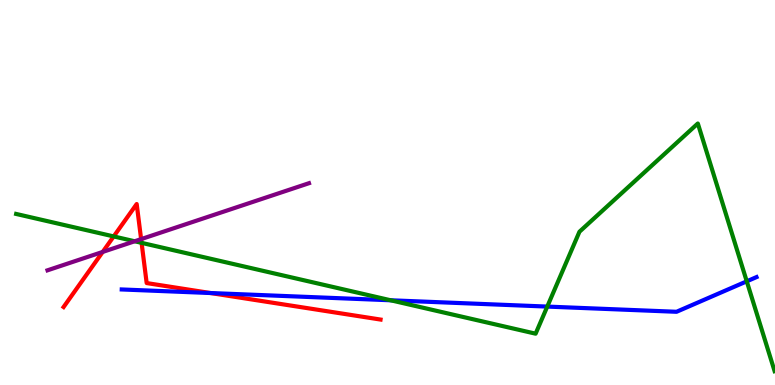[{'lines': ['blue', 'red'], 'intersections': [{'x': 2.72, 'y': 2.39}]}, {'lines': ['green', 'red'], 'intersections': [{'x': 1.47, 'y': 3.86}, {'x': 1.83, 'y': 3.69}]}, {'lines': ['purple', 'red'], 'intersections': [{'x': 1.33, 'y': 3.46}, {'x': 1.82, 'y': 3.79}]}, {'lines': ['blue', 'green'], 'intersections': [{'x': 5.04, 'y': 2.2}, {'x': 7.06, 'y': 2.04}, {'x': 9.64, 'y': 2.69}]}, {'lines': ['blue', 'purple'], 'intersections': []}, {'lines': ['green', 'purple'], 'intersections': [{'x': 1.74, 'y': 3.73}]}]